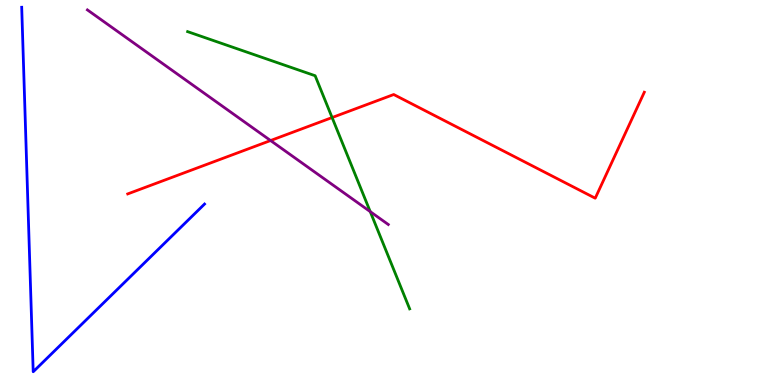[{'lines': ['blue', 'red'], 'intersections': []}, {'lines': ['green', 'red'], 'intersections': [{'x': 4.29, 'y': 6.95}]}, {'lines': ['purple', 'red'], 'intersections': [{'x': 3.49, 'y': 6.35}]}, {'lines': ['blue', 'green'], 'intersections': []}, {'lines': ['blue', 'purple'], 'intersections': []}, {'lines': ['green', 'purple'], 'intersections': [{'x': 4.78, 'y': 4.5}]}]